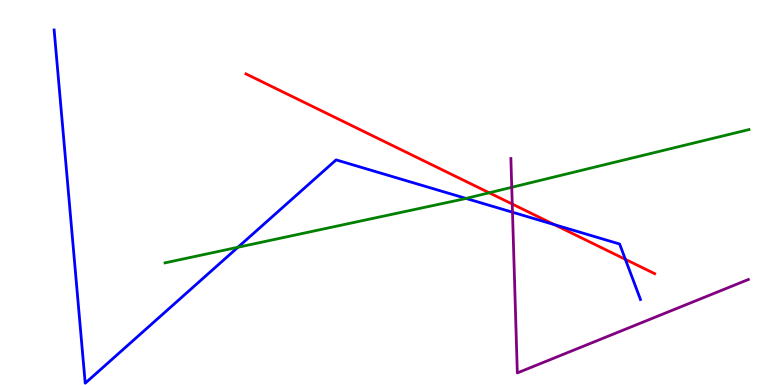[{'lines': ['blue', 'red'], 'intersections': [{'x': 7.15, 'y': 4.16}, {'x': 8.07, 'y': 3.26}]}, {'lines': ['green', 'red'], 'intersections': [{'x': 6.31, 'y': 4.99}]}, {'lines': ['purple', 'red'], 'intersections': [{'x': 6.61, 'y': 4.7}]}, {'lines': ['blue', 'green'], 'intersections': [{'x': 3.07, 'y': 3.58}, {'x': 6.01, 'y': 4.85}]}, {'lines': ['blue', 'purple'], 'intersections': [{'x': 6.61, 'y': 4.49}]}, {'lines': ['green', 'purple'], 'intersections': [{'x': 6.6, 'y': 5.14}]}]